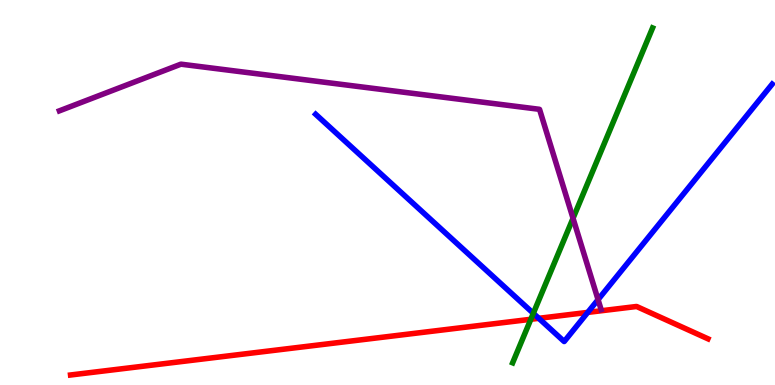[{'lines': ['blue', 'red'], 'intersections': [{'x': 6.95, 'y': 1.73}, {'x': 7.58, 'y': 1.89}]}, {'lines': ['green', 'red'], 'intersections': [{'x': 6.85, 'y': 1.71}]}, {'lines': ['purple', 'red'], 'intersections': []}, {'lines': ['blue', 'green'], 'intersections': [{'x': 6.88, 'y': 1.86}]}, {'lines': ['blue', 'purple'], 'intersections': [{'x': 7.72, 'y': 2.22}]}, {'lines': ['green', 'purple'], 'intersections': [{'x': 7.39, 'y': 4.33}]}]